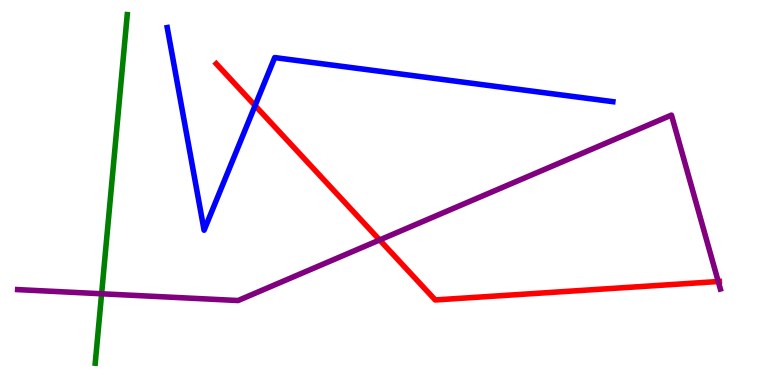[{'lines': ['blue', 'red'], 'intersections': [{'x': 3.29, 'y': 7.26}]}, {'lines': ['green', 'red'], 'intersections': []}, {'lines': ['purple', 'red'], 'intersections': [{'x': 4.9, 'y': 3.77}, {'x': 9.27, 'y': 2.69}]}, {'lines': ['blue', 'green'], 'intersections': []}, {'lines': ['blue', 'purple'], 'intersections': []}, {'lines': ['green', 'purple'], 'intersections': [{'x': 1.31, 'y': 2.37}]}]